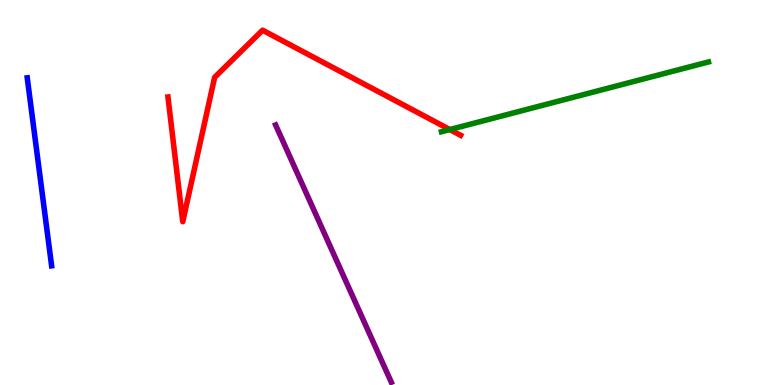[{'lines': ['blue', 'red'], 'intersections': []}, {'lines': ['green', 'red'], 'intersections': [{'x': 5.8, 'y': 6.63}]}, {'lines': ['purple', 'red'], 'intersections': []}, {'lines': ['blue', 'green'], 'intersections': []}, {'lines': ['blue', 'purple'], 'intersections': []}, {'lines': ['green', 'purple'], 'intersections': []}]